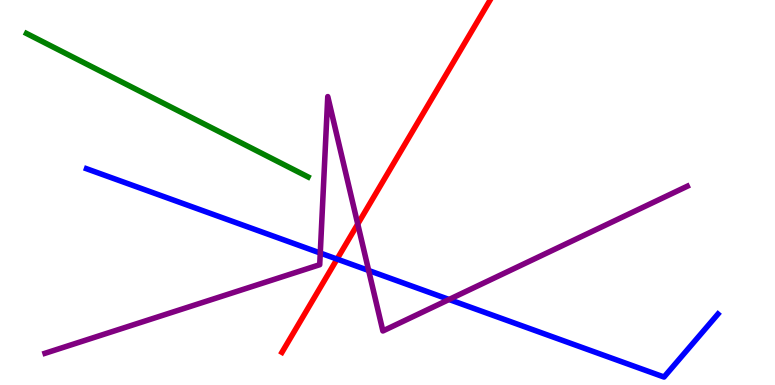[{'lines': ['blue', 'red'], 'intersections': [{'x': 4.35, 'y': 3.27}]}, {'lines': ['green', 'red'], 'intersections': []}, {'lines': ['purple', 'red'], 'intersections': [{'x': 4.62, 'y': 4.18}]}, {'lines': ['blue', 'green'], 'intersections': []}, {'lines': ['blue', 'purple'], 'intersections': [{'x': 4.13, 'y': 3.43}, {'x': 4.76, 'y': 2.97}, {'x': 5.79, 'y': 2.22}]}, {'lines': ['green', 'purple'], 'intersections': []}]